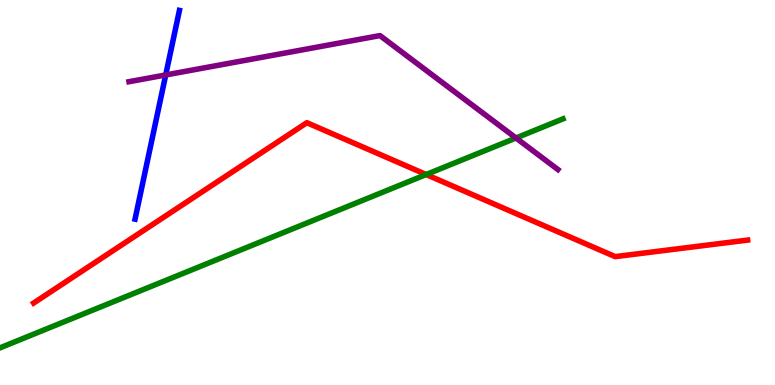[{'lines': ['blue', 'red'], 'intersections': []}, {'lines': ['green', 'red'], 'intersections': [{'x': 5.5, 'y': 5.47}]}, {'lines': ['purple', 'red'], 'intersections': []}, {'lines': ['blue', 'green'], 'intersections': []}, {'lines': ['blue', 'purple'], 'intersections': [{'x': 2.14, 'y': 8.05}]}, {'lines': ['green', 'purple'], 'intersections': [{'x': 6.66, 'y': 6.42}]}]